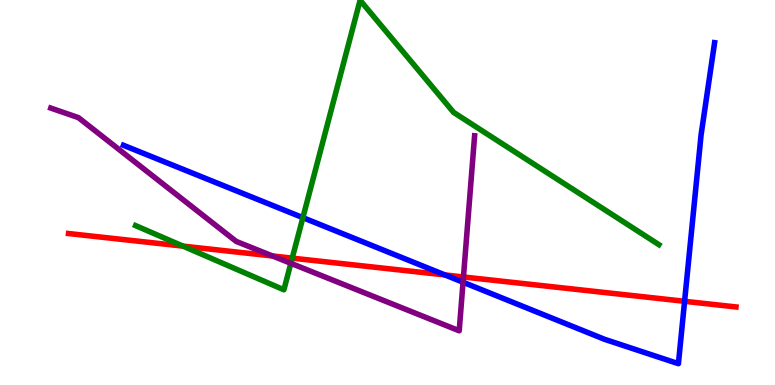[{'lines': ['blue', 'red'], 'intersections': [{'x': 5.74, 'y': 2.86}, {'x': 8.83, 'y': 2.17}]}, {'lines': ['green', 'red'], 'intersections': [{'x': 2.36, 'y': 3.61}, {'x': 3.77, 'y': 3.3}]}, {'lines': ['purple', 'red'], 'intersections': [{'x': 3.52, 'y': 3.35}, {'x': 5.98, 'y': 2.81}]}, {'lines': ['blue', 'green'], 'intersections': [{'x': 3.91, 'y': 4.35}]}, {'lines': ['blue', 'purple'], 'intersections': [{'x': 5.97, 'y': 2.67}]}, {'lines': ['green', 'purple'], 'intersections': [{'x': 3.75, 'y': 3.16}]}]